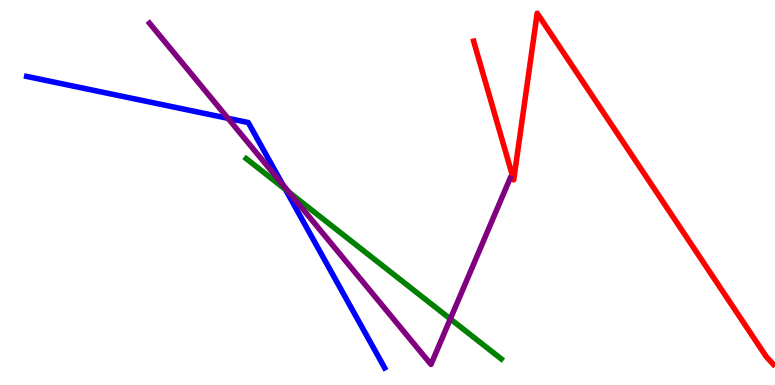[{'lines': ['blue', 'red'], 'intersections': []}, {'lines': ['green', 'red'], 'intersections': []}, {'lines': ['purple', 'red'], 'intersections': []}, {'lines': ['blue', 'green'], 'intersections': [{'x': 3.68, 'y': 5.08}]}, {'lines': ['blue', 'purple'], 'intersections': [{'x': 2.94, 'y': 6.93}, {'x': 3.65, 'y': 5.2}]}, {'lines': ['green', 'purple'], 'intersections': [{'x': 3.73, 'y': 5.01}, {'x': 5.81, 'y': 1.72}]}]